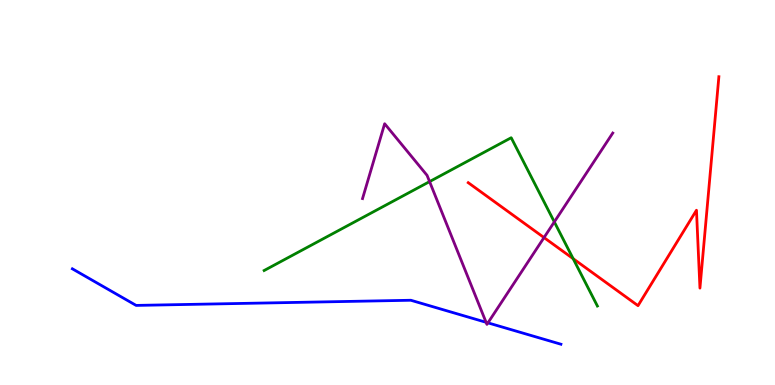[{'lines': ['blue', 'red'], 'intersections': []}, {'lines': ['green', 'red'], 'intersections': [{'x': 7.4, 'y': 3.28}]}, {'lines': ['purple', 'red'], 'intersections': [{'x': 7.02, 'y': 3.83}]}, {'lines': ['blue', 'green'], 'intersections': []}, {'lines': ['blue', 'purple'], 'intersections': [{'x': 6.27, 'y': 1.63}, {'x': 6.3, 'y': 1.61}]}, {'lines': ['green', 'purple'], 'intersections': [{'x': 5.54, 'y': 5.28}, {'x': 7.15, 'y': 4.24}]}]